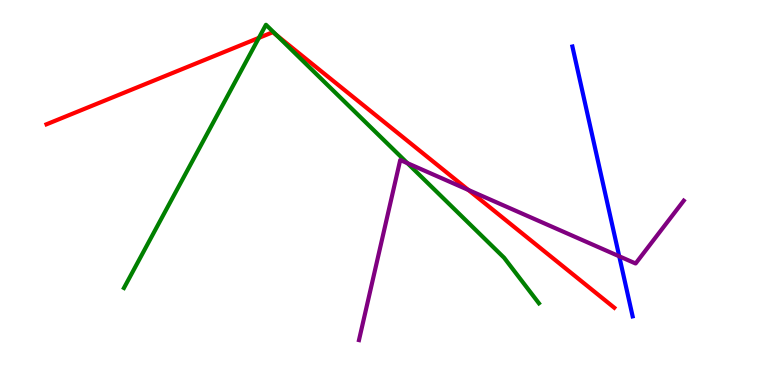[{'lines': ['blue', 'red'], 'intersections': []}, {'lines': ['green', 'red'], 'intersections': [{'x': 3.34, 'y': 9.02}, {'x': 3.57, 'y': 9.08}]}, {'lines': ['purple', 'red'], 'intersections': [{'x': 6.04, 'y': 5.07}]}, {'lines': ['blue', 'green'], 'intersections': []}, {'lines': ['blue', 'purple'], 'intersections': [{'x': 7.99, 'y': 3.34}]}, {'lines': ['green', 'purple'], 'intersections': [{'x': 5.26, 'y': 5.76}]}]